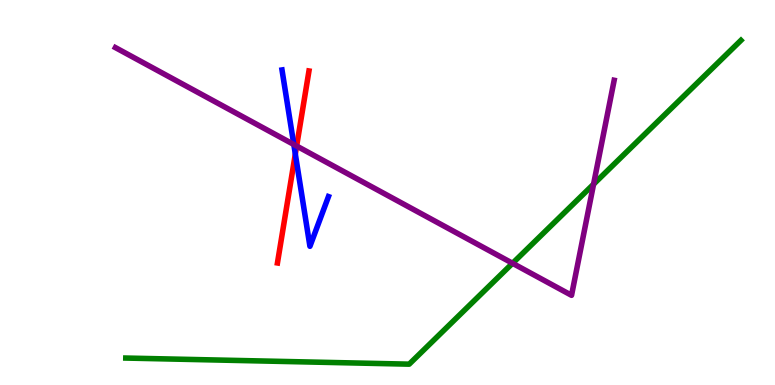[{'lines': ['blue', 'red'], 'intersections': [{'x': 3.81, 'y': 6.0}]}, {'lines': ['green', 'red'], 'intersections': []}, {'lines': ['purple', 'red'], 'intersections': [{'x': 3.83, 'y': 6.21}]}, {'lines': ['blue', 'green'], 'intersections': []}, {'lines': ['blue', 'purple'], 'intersections': [{'x': 3.79, 'y': 6.25}]}, {'lines': ['green', 'purple'], 'intersections': [{'x': 6.61, 'y': 3.16}, {'x': 7.66, 'y': 5.22}]}]